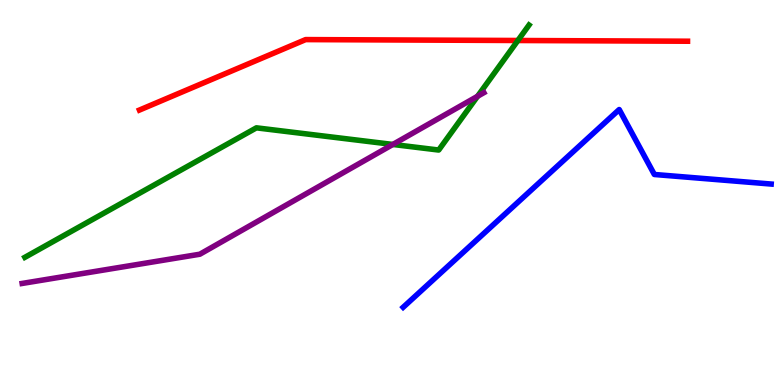[{'lines': ['blue', 'red'], 'intersections': []}, {'lines': ['green', 'red'], 'intersections': [{'x': 6.68, 'y': 8.95}]}, {'lines': ['purple', 'red'], 'intersections': []}, {'lines': ['blue', 'green'], 'intersections': []}, {'lines': ['blue', 'purple'], 'intersections': []}, {'lines': ['green', 'purple'], 'intersections': [{'x': 5.07, 'y': 6.25}, {'x': 6.16, 'y': 7.5}]}]